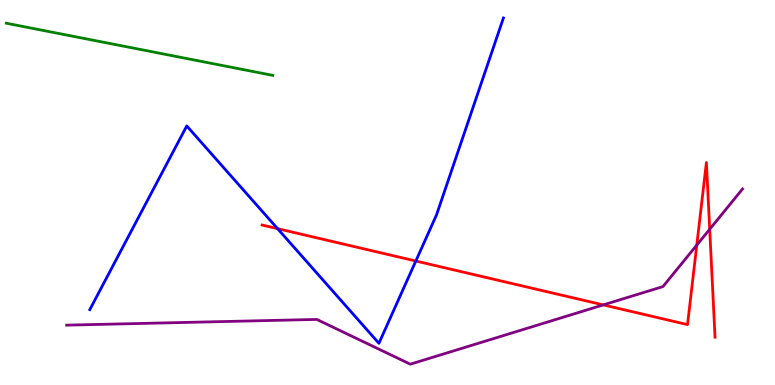[{'lines': ['blue', 'red'], 'intersections': [{'x': 3.58, 'y': 4.06}, {'x': 5.37, 'y': 3.22}]}, {'lines': ['green', 'red'], 'intersections': []}, {'lines': ['purple', 'red'], 'intersections': [{'x': 7.78, 'y': 2.08}, {'x': 8.99, 'y': 3.63}, {'x': 9.16, 'y': 4.05}]}, {'lines': ['blue', 'green'], 'intersections': []}, {'lines': ['blue', 'purple'], 'intersections': []}, {'lines': ['green', 'purple'], 'intersections': []}]